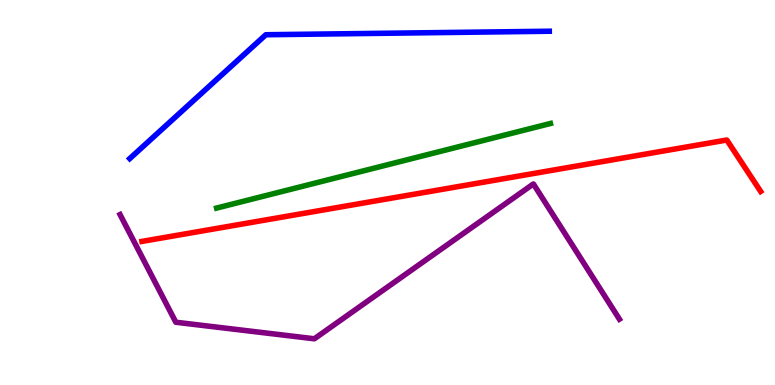[{'lines': ['blue', 'red'], 'intersections': []}, {'lines': ['green', 'red'], 'intersections': []}, {'lines': ['purple', 'red'], 'intersections': []}, {'lines': ['blue', 'green'], 'intersections': []}, {'lines': ['blue', 'purple'], 'intersections': []}, {'lines': ['green', 'purple'], 'intersections': []}]